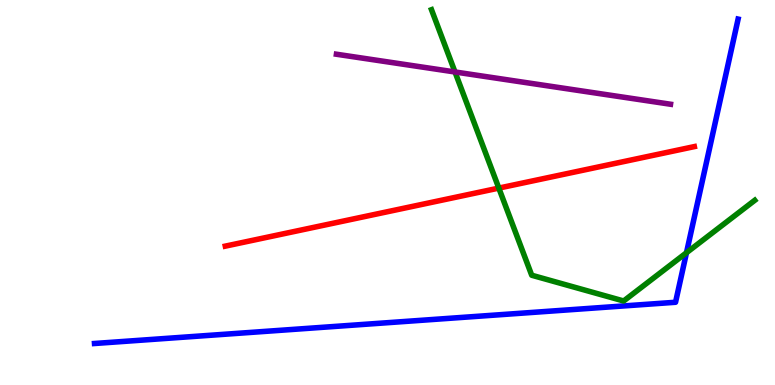[{'lines': ['blue', 'red'], 'intersections': []}, {'lines': ['green', 'red'], 'intersections': [{'x': 6.44, 'y': 5.11}]}, {'lines': ['purple', 'red'], 'intersections': []}, {'lines': ['blue', 'green'], 'intersections': [{'x': 8.86, 'y': 3.44}]}, {'lines': ['blue', 'purple'], 'intersections': []}, {'lines': ['green', 'purple'], 'intersections': [{'x': 5.87, 'y': 8.13}]}]